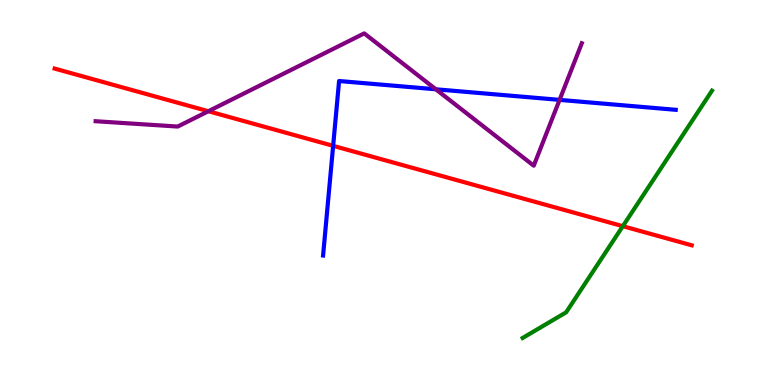[{'lines': ['blue', 'red'], 'intersections': [{'x': 4.3, 'y': 6.21}]}, {'lines': ['green', 'red'], 'intersections': [{'x': 8.04, 'y': 4.13}]}, {'lines': ['purple', 'red'], 'intersections': [{'x': 2.69, 'y': 7.11}]}, {'lines': ['blue', 'green'], 'intersections': []}, {'lines': ['blue', 'purple'], 'intersections': [{'x': 5.62, 'y': 7.68}, {'x': 7.22, 'y': 7.41}]}, {'lines': ['green', 'purple'], 'intersections': []}]